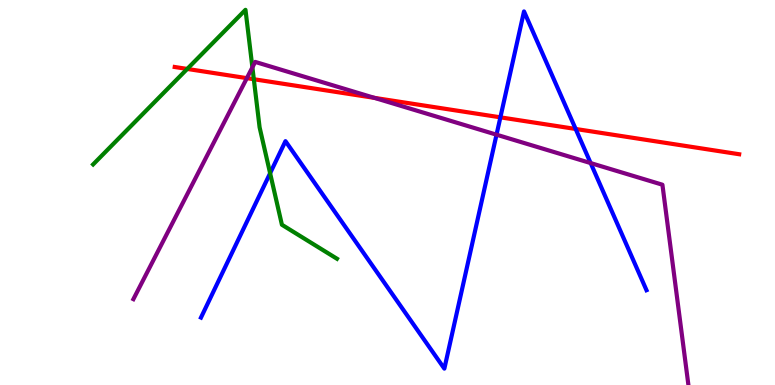[{'lines': ['blue', 'red'], 'intersections': [{'x': 6.46, 'y': 6.95}, {'x': 7.43, 'y': 6.65}]}, {'lines': ['green', 'red'], 'intersections': [{'x': 2.42, 'y': 8.21}, {'x': 3.28, 'y': 7.94}]}, {'lines': ['purple', 'red'], 'intersections': [{'x': 3.19, 'y': 7.97}, {'x': 4.83, 'y': 7.46}]}, {'lines': ['blue', 'green'], 'intersections': [{'x': 3.49, 'y': 5.5}]}, {'lines': ['blue', 'purple'], 'intersections': [{'x': 6.41, 'y': 6.5}, {'x': 7.62, 'y': 5.76}]}, {'lines': ['green', 'purple'], 'intersections': [{'x': 3.26, 'y': 8.25}]}]